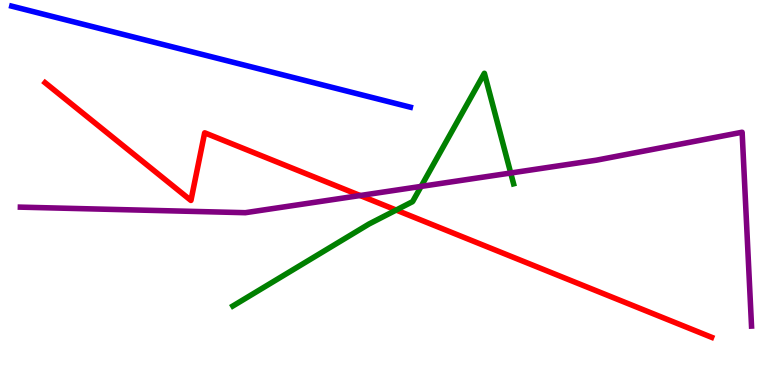[{'lines': ['blue', 'red'], 'intersections': []}, {'lines': ['green', 'red'], 'intersections': [{'x': 5.11, 'y': 4.54}]}, {'lines': ['purple', 'red'], 'intersections': [{'x': 4.65, 'y': 4.92}]}, {'lines': ['blue', 'green'], 'intersections': []}, {'lines': ['blue', 'purple'], 'intersections': []}, {'lines': ['green', 'purple'], 'intersections': [{'x': 5.43, 'y': 5.16}, {'x': 6.59, 'y': 5.51}]}]